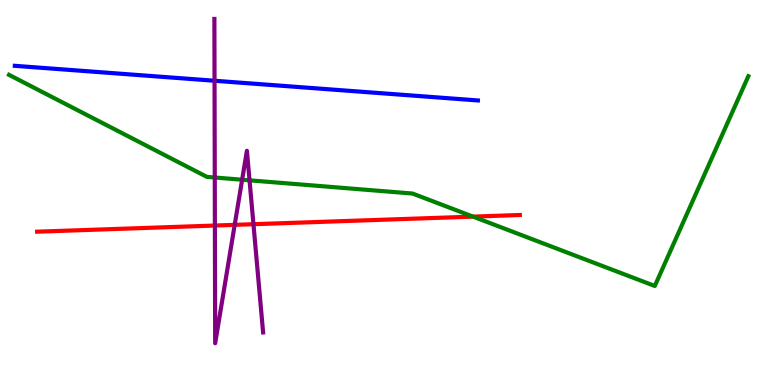[{'lines': ['blue', 'red'], 'intersections': []}, {'lines': ['green', 'red'], 'intersections': [{'x': 6.1, 'y': 4.37}]}, {'lines': ['purple', 'red'], 'intersections': [{'x': 2.77, 'y': 4.14}, {'x': 3.03, 'y': 4.16}, {'x': 3.27, 'y': 4.18}]}, {'lines': ['blue', 'green'], 'intersections': []}, {'lines': ['blue', 'purple'], 'intersections': [{'x': 2.77, 'y': 7.9}]}, {'lines': ['green', 'purple'], 'intersections': [{'x': 2.77, 'y': 5.39}, {'x': 3.12, 'y': 5.33}, {'x': 3.22, 'y': 5.32}]}]